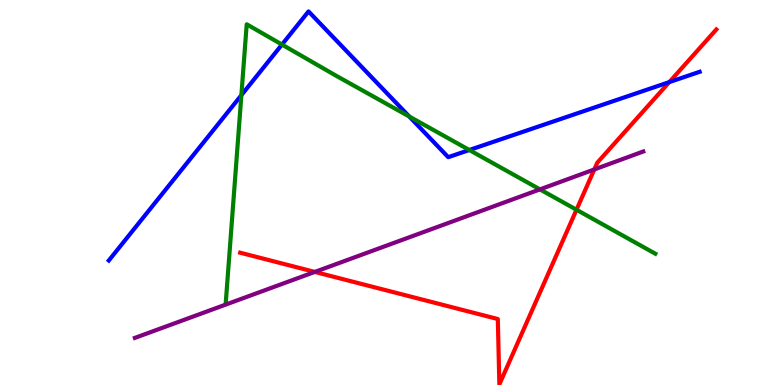[{'lines': ['blue', 'red'], 'intersections': [{'x': 8.64, 'y': 7.87}]}, {'lines': ['green', 'red'], 'intersections': [{'x': 7.44, 'y': 4.55}]}, {'lines': ['purple', 'red'], 'intersections': [{'x': 4.06, 'y': 2.94}, {'x': 7.67, 'y': 5.6}]}, {'lines': ['blue', 'green'], 'intersections': [{'x': 3.11, 'y': 7.53}, {'x': 3.64, 'y': 8.84}, {'x': 5.28, 'y': 6.97}, {'x': 6.06, 'y': 6.1}]}, {'lines': ['blue', 'purple'], 'intersections': []}, {'lines': ['green', 'purple'], 'intersections': [{'x': 6.97, 'y': 5.08}]}]